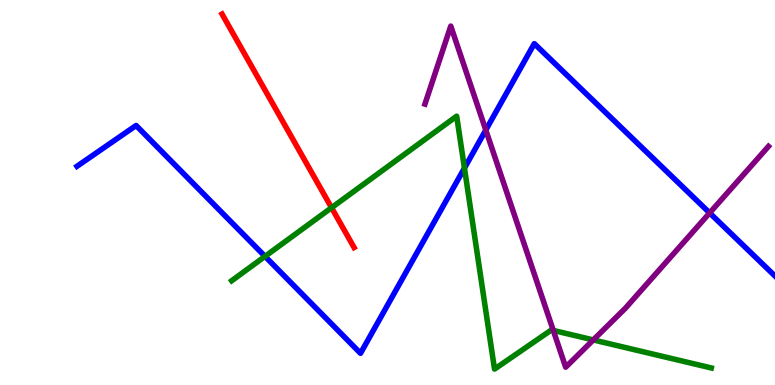[{'lines': ['blue', 'red'], 'intersections': []}, {'lines': ['green', 'red'], 'intersections': [{'x': 4.28, 'y': 4.61}]}, {'lines': ['purple', 'red'], 'intersections': []}, {'lines': ['blue', 'green'], 'intersections': [{'x': 3.42, 'y': 3.34}, {'x': 5.99, 'y': 5.63}]}, {'lines': ['blue', 'purple'], 'intersections': [{'x': 6.27, 'y': 6.62}, {'x': 9.16, 'y': 4.47}]}, {'lines': ['green', 'purple'], 'intersections': [{'x': 7.14, 'y': 1.42}, {'x': 7.66, 'y': 1.17}]}]